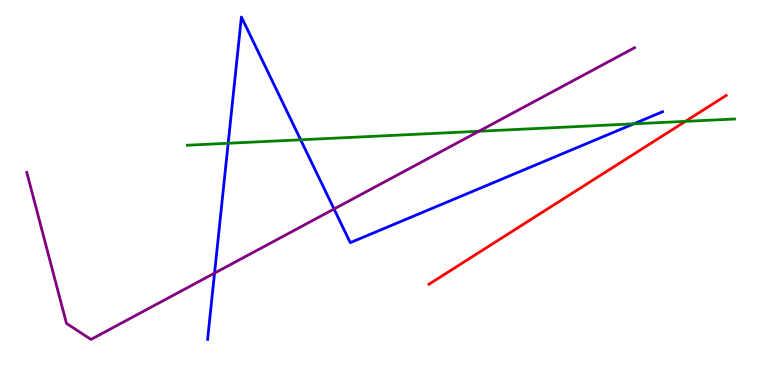[{'lines': ['blue', 'red'], 'intersections': []}, {'lines': ['green', 'red'], 'intersections': [{'x': 8.84, 'y': 6.85}]}, {'lines': ['purple', 'red'], 'intersections': []}, {'lines': ['blue', 'green'], 'intersections': [{'x': 2.94, 'y': 6.28}, {'x': 3.88, 'y': 6.37}, {'x': 8.18, 'y': 6.78}]}, {'lines': ['blue', 'purple'], 'intersections': [{'x': 2.77, 'y': 2.91}, {'x': 4.31, 'y': 4.57}]}, {'lines': ['green', 'purple'], 'intersections': [{'x': 6.18, 'y': 6.59}]}]